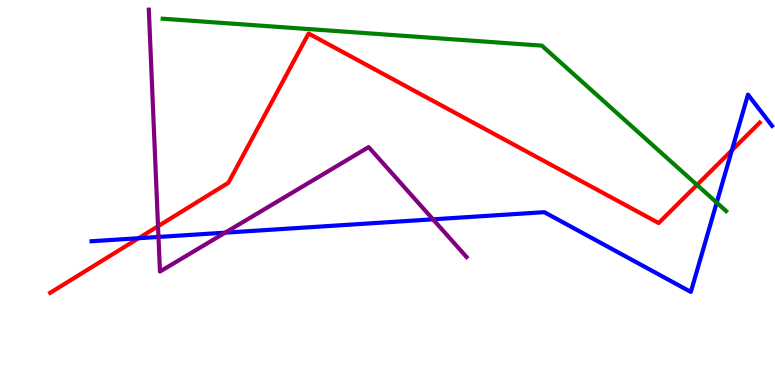[{'lines': ['blue', 'red'], 'intersections': [{'x': 1.79, 'y': 3.81}, {'x': 9.44, 'y': 6.1}]}, {'lines': ['green', 'red'], 'intersections': [{'x': 8.99, 'y': 5.2}]}, {'lines': ['purple', 'red'], 'intersections': [{'x': 2.04, 'y': 4.12}]}, {'lines': ['blue', 'green'], 'intersections': [{'x': 9.25, 'y': 4.74}]}, {'lines': ['blue', 'purple'], 'intersections': [{'x': 2.04, 'y': 3.85}, {'x': 2.91, 'y': 3.96}, {'x': 5.59, 'y': 4.3}]}, {'lines': ['green', 'purple'], 'intersections': []}]